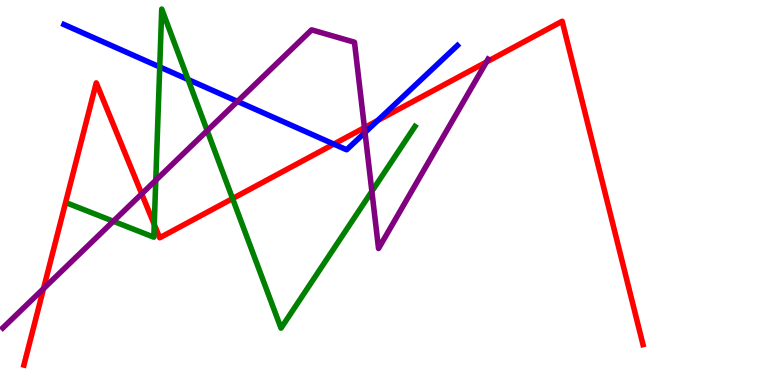[{'lines': ['blue', 'red'], 'intersections': [{'x': 4.31, 'y': 6.26}, {'x': 4.87, 'y': 6.87}]}, {'lines': ['green', 'red'], 'intersections': [{'x': 1.99, 'y': 4.17}, {'x': 3.0, 'y': 4.84}]}, {'lines': ['purple', 'red'], 'intersections': [{'x': 0.561, 'y': 2.5}, {'x': 1.83, 'y': 4.97}, {'x': 4.7, 'y': 6.68}, {'x': 6.28, 'y': 8.39}]}, {'lines': ['blue', 'green'], 'intersections': [{'x': 2.06, 'y': 8.26}, {'x': 2.43, 'y': 7.93}]}, {'lines': ['blue', 'purple'], 'intersections': [{'x': 3.06, 'y': 7.37}, {'x': 4.71, 'y': 6.56}]}, {'lines': ['green', 'purple'], 'intersections': [{'x': 1.46, 'y': 4.25}, {'x': 2.01, 'y': 5.32}, {'x': 2.67, 'y': 6.61}, {'x': 4.8, 'y': 5.03}]}]